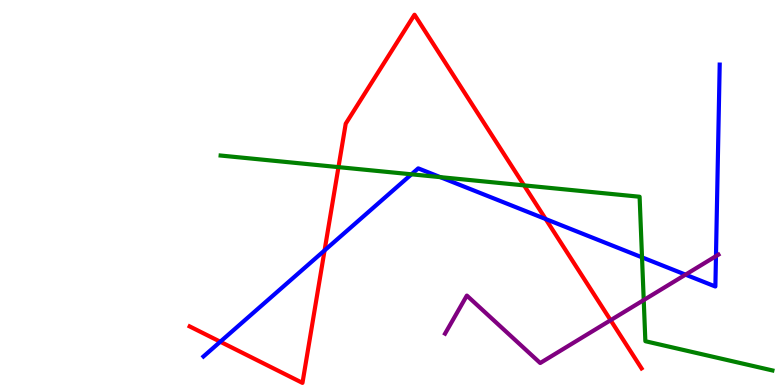[{'lines': ['blue', 'red'], 'intersections': [{'x': 2.84, 'y': 1.12}, {'x': 4.19, 'y': 3.5}, {'x': 7.04, 'y': 4.31}]}, {'lines': ['green', 'red'], 'intersections': [{'x': 4.37, 'y': 5.66}, {'x': 6.76, 'y': 5.18}]}, {'lines': ['purple', 'red'], 'intersections': [{'x': 7.88, 'y': 1.68}]}, {'lines': ['blue', 'green'], 'intersections': [{'x': 5.31, 'y': 5.47}, {'x': 5.68, 'y': 5.4}, {'x': 8.28, 'y': 3.32}]}, {'lines': ['blue', 'purple'], 'intersections': [{'x': 8.85, 'y': 2.87}, {'x': 9.24, 'y': 3.35}]}, {'lines': ['green', 'purple'], 'intersections': [{'x': 8.31, 'y': 2.21}]}]